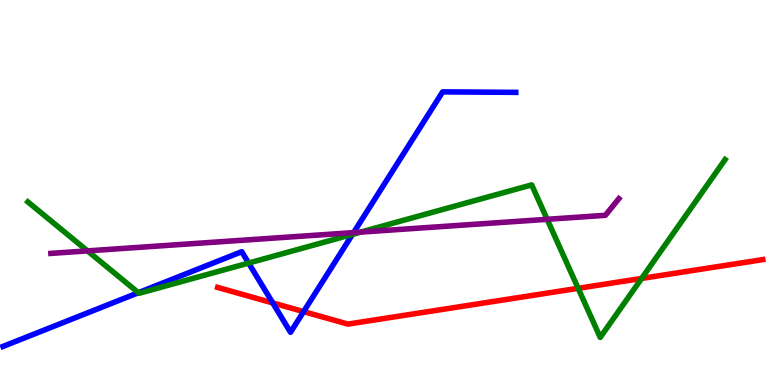[{'lines': ['blue', 'red'], 'intersections': [{'x': 3.52, 'y': 2.13}, {'x': 3.92, 'y': 1.91}]}, {'lines': ['green', 'red'], 'intersections': [{'x': 7.46, 'y': 2.51}, {'x': 8.28, 'y': 2.77}]}, {'lines': ['purple', 'red'], 'intersections': []}, {'lines': ['blue', 'green'], 'intersections': [{'x': 1.79, 'y': 2.4}, {'x': 3.21, 'y': 3.17}, {'x': 4.55, 'y': 3.91}]}, {'lines': ['blue', 'purple'], 'intersections': [{'x': 4.56, 'y': 3.96}]}, {'lines': ['green', 'purple'], 'intersections': [{'x': 1.13, 'y': 3.48}, {'x': 4.65, 'y': 3.97}, {'x': 7.06, 'y': 4.3}]}]